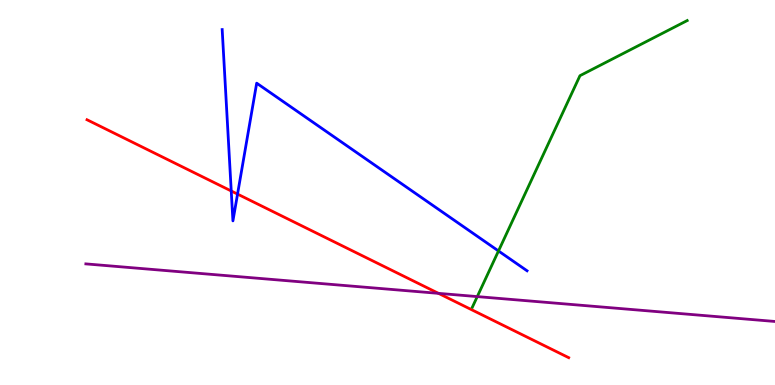[{'lines': ['blue', 'red'], 'intersections': [{'x': 2.98, 'y': 5.04}, {'x': 3.07, 'y': 4.96}]}, {'lines': ['green', 'red'], 'intersections': []}, {'lines': ['purple', 'red'], 'intersections': [{'x': 5.66, 'y': 2.38}]}, {'lines': ['blue', 'green'], 'intersections': [{'x': 6.43, 'y': 3.48}]}, {'lines': ['blue', 'purple'], 'intersections': []}, {'lines': ['green', 'purple'], 'intersections': [{'x': 6.16, 'y': 2.3}]}]